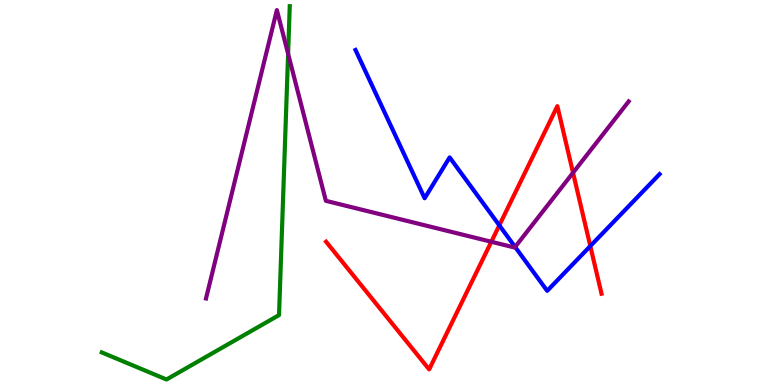[{'lines': ['blue', 'red'], 'intersections': [{'x': 6.44, 'y': 4.15}, {'x': 7.62, 'y': 3.61}]}, {'lines': ['green', 'red'], 'intersections': []}, {'lines': ['purple', 'red'], 'intersections': [{'x': 6.34, 'y': 3.72}, {'x': 7.39, 'y': 5.51}]}, {'lines': ['blue', 'green'], 'intersections': []}, {'lines': ['blue', 'purple'], 'intersections': [{'x': 6.65, 'y': 3.59}]}, {'lines': ['green', 'purple'], 'intersections': [{'x': 3.72, 'y': 8.6}]}]